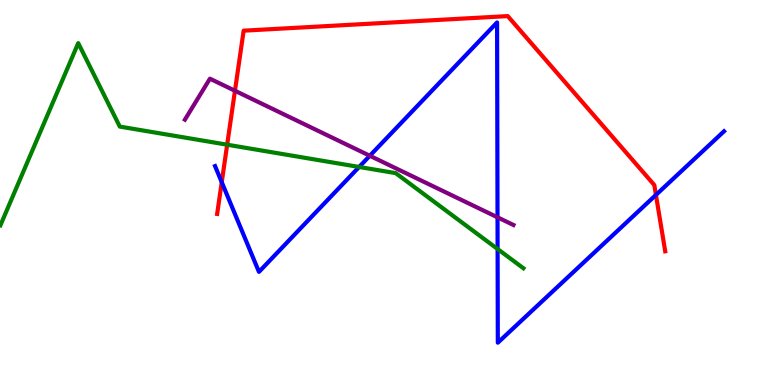[{'lines': ['blue', 'red'], 'intersections': [{'x': 2.86, 'y': 5.27}, {'x': 8.46, 'y': 4.94}]}, {'lines': ['green', 'red'], 'intersections': [{'x': 2.93, 'y': 6.24}]}, {'lines': ['purple', 'red'], 'intersections': [{'x': 3.03, 'y': 7.64}]}, {'lines': ['blue', 'green'], 'intersections': [{'x': 4.63, 'y': 5.66}, {'x': 6.42, 'y': 3.53}]}, {'lines': ['blue', 'purple'], 'intersections': [{'x': 4.77, 'y': 5.95}, {'x': 6.42, 'y': 4.36}]}, {'lines': ['green', 'purple'], 'intersections': []}]